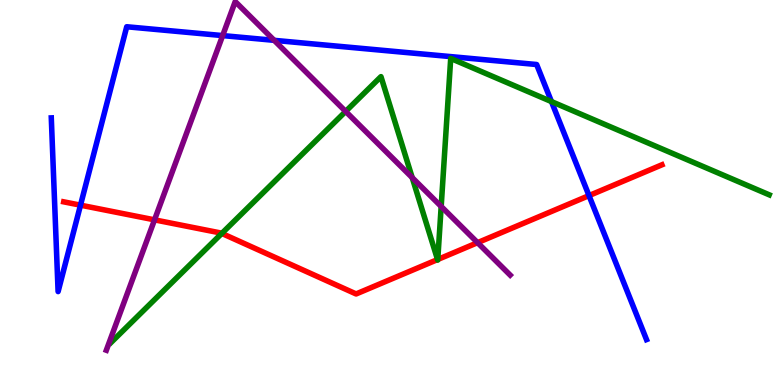[{'lines': ['blue', 'red'], 'intersections': [{'x': 1.04, 'y': 4.67}, {'x': 7.6, 'y': 4.92}]}, {'lines': ['green', 'red'], 'intersections': [{'x': 2.86, 'y': 3.94}, {'x': 5.65, 'y': 3.26}, {'x': 5.65, 'y': 3.26}]}, {'lines': ['purple', 'red'], 'intersections': [{'x': 1.99, 'y': 4.29}, {'x': 6.16, 'y': 3.7}]}, {'lines': ['blue', 'green'], 'intersections': [{'x': 7.12, 'y': 7.36}]}, {'lines': ['blue', 'purple'], 'intersections': [{'x': 2.87, 'y': 9.08}, {'x': 3.54, 'y': 8.95}]}, {'lines': ['green', 'purple'], 'intersections': [{'x': 4.46, 'y': 7.11}, {'x': 5.32, 'y': 5.39}, {'x': 5.69, 'y': 4.64}]}]